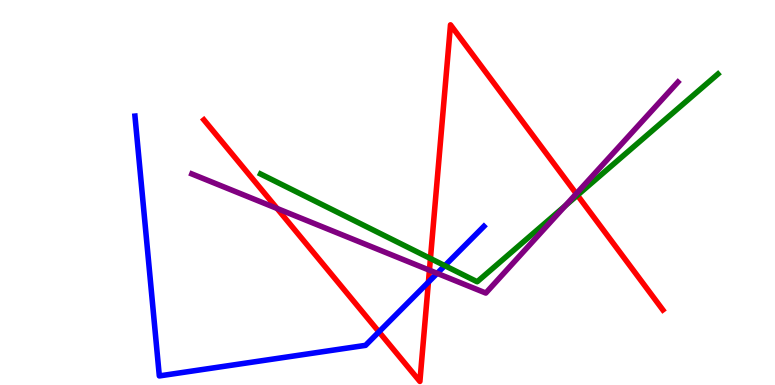[{'lines': ['blue', 'red'], 'intersections': [{'x': 4.89, 'y': 1.38}, {'x': 5.53, 'y': 2.67}]}, {'lines': ['green', 'red'], 'intersections': [{'x': 5.55, 'y': 3.29}, {'x': 7.45, 'y': 4.93}]}, {'lines': ['purple', 'red'], 'intersections': [{'x': 3.58, 'y': 4.59}, {'x': 5.54, 'y': 2.98}, {'x': 7.44, 'y': 4.97}]}, {'lines': ['blue', 'green'], 'intersections': [{'x': 5.74, 'y': 3.1}]}, {'lines': ['blue', 'purple'], 'intersections': [{'x': 5.64, 'y': 2.9}]}, {'lines': ['green', 'purple'], 'intersections': [{'x': 7.3, 'y': 4.66}]}]